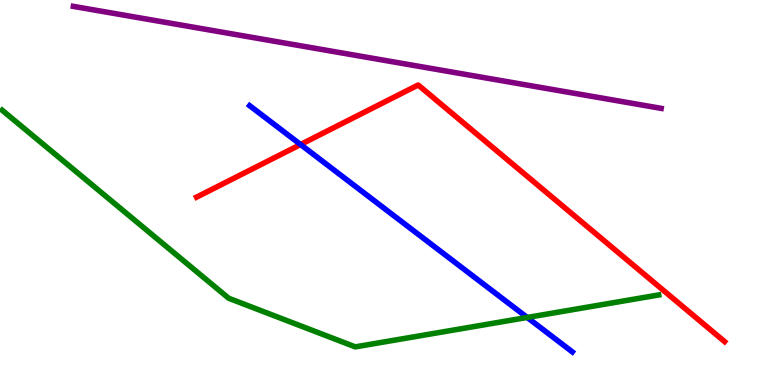[{'lines': ['blue', 'red'], 'intersections': [{'x': 3.88, 'y': 6.25}]}, {'lines': ['green', 'red'], 'intersections': []}, {'lines': ['purple', 'red'], 'intersections': []}, {'lines': ['blue', 'green'], 'intersections': [{'x': 6.8, 'y': 1.75}]}, {'lines': ['blue', 'purple'], 'intersections': []}, {'lines': ['green', 'purple'], 'intersections': []}]